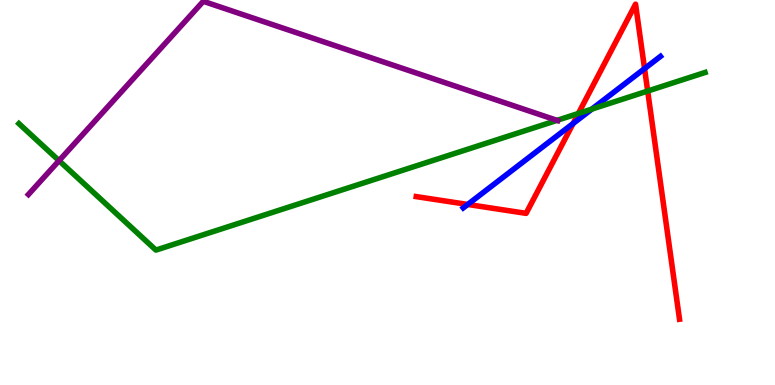[{'lines': ['blue', 'red'], 'intersections': [{'x': 6.04, 'y': 4.69}, {'x': 7.4, 'y': 6.79}, {'x': 8.32, 'y': 8.22}]}, {'lines': ['green', 'red'], 'intersections': [{'x': 7.46, 'y': 7.05}, {'x': 8.36, 'y': 7.64}]}, {'lines': ['purple', 'red'], 'intersections': []}, {'lines': ['blue', 'green'], 'intersections': [{'x': 7.64, 'y': 7.17}]}, {'lines': ['blue', 'purple'], 'intersections': []}, {'lines': ['green', 'purple'], 'intersections': [{'x': 0.762, 'y': 5.83}, {'x': 7.19, 'y': 6.87}]}]